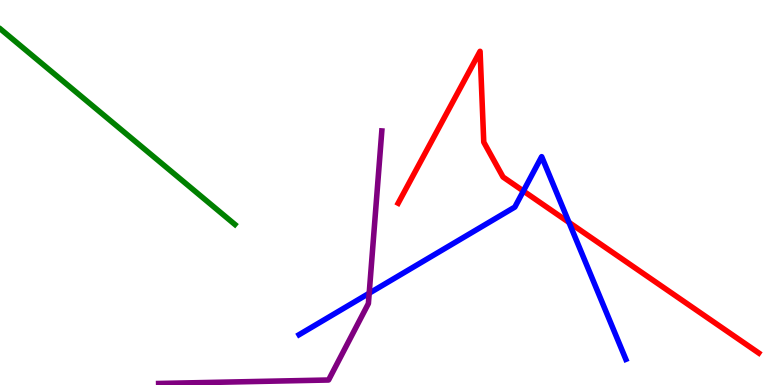[{'lines': ['blue', 'red'], 'intersections': [{'x': 6.75, 'y': 5.04}, {'x': 7.34, 'y': 4.22}]}, {'lines': ['green', 'red'], 'intersections': []}, {'lines': ['purple', 'red'], 'intersections': []}, {'lines': ['blue', 'green'], 'intersections': []}, {'lines': ['blue', 'purple'], 'intersections': [{'x': 4.76, 'y': 2.38}]}, {'lines': ['green', 'purple'], 'intersections': []}]